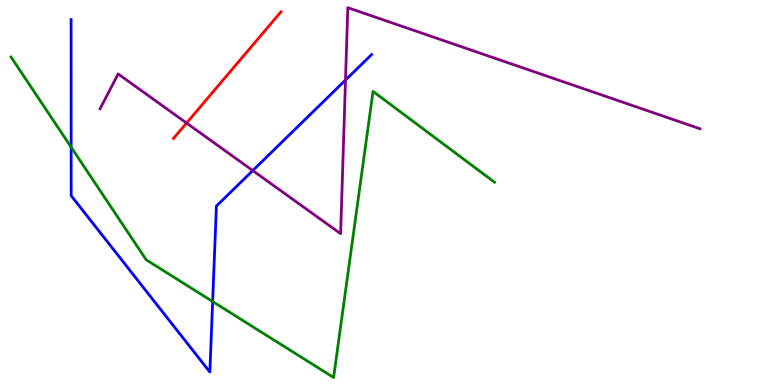[{'lines': ['blue', 'red'], 'intersections': []}, {'lines': ['green', 'red'], 'intersections': []}, {'lines': ['purple', 'red'], 'intersections': [{'x': 2.41, 'y': 6.8}]}, {'lines': ['blue', 'green'], 'intersections': [{'x': 0.918, 'y': 6.18}, {'x': 2.74, 'y': 2.17}]}, {'lines': ['blue', 'purple'], 'intersections': [{'x': 3.26, 'y': 5.57}, {'x': 4.46, 'y': 7.92}]}, {'lines': ['green', 'purple'], 'intersections': []}]